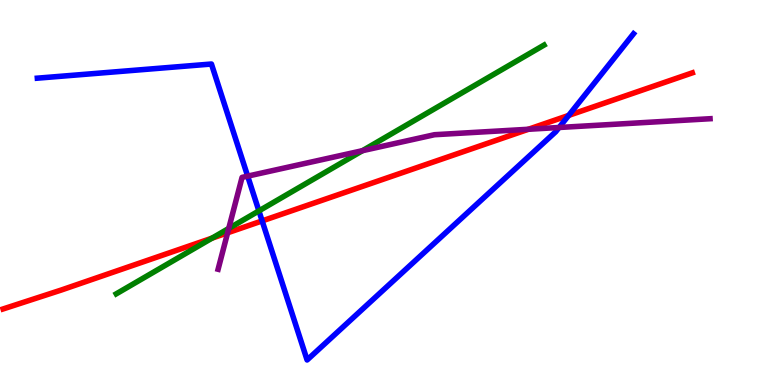[{'lines': ['blue', 'red'], 'intersections': [{'x': 3.38, 'y': 4.26}, {'x': 7.34, 'y': 7.0}]}, {'lines': ['green', 'red'], 'intersections': [{'x': 2.74, 'y': 3.81}]}, {'lines': ['purple', 'red'], 'intersections': [{'x': 2.94, 'y': 3.95}, {'x': 6.82, 'y': 6.64}]}, {'lines': ['blue', 'green'], 'intersections': [{'x': 3.34, 'y': 4.52}]}, {'lines': ['blue', 'purple'], 'intersections': [{'x': 3.2, 'y': 5.43}, {'x': 7.21, 'y': 6.69}]}, {'lines': ['green', 'purple'], 'intersections': [{'x': 2.95, 'y': 4.07}, {'x': 4.68, 'y': 6.09}]}]